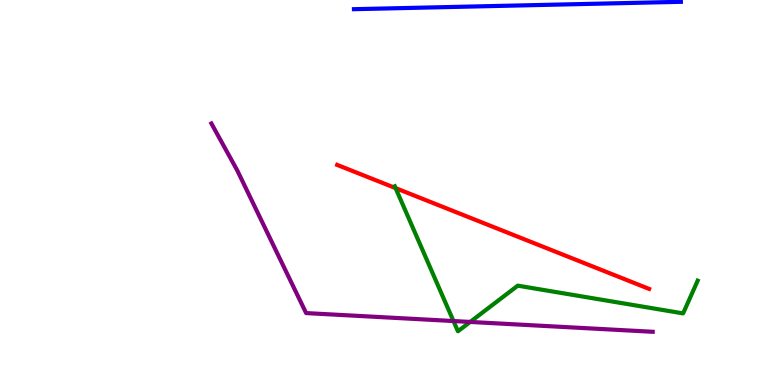[{'lines': ['blue', 'red'], 'intersections': []}, {'lines': ['green', 'red'], 'intersections': [{'x': 5.1, 'y': 5.11}]}, {'lines': ['purple', 'red'], 'intersections': []}, {'lines': ['blue', 'green'], 'intersections': []}, {'lines': ['blue', 'purple'], 'intersections': []}, {'lines': ['green', 'purple'], 'intersections': [{'x': 5.85, 'y': 1.66}, {'x': 6.07, 'y': 1.64}]}]